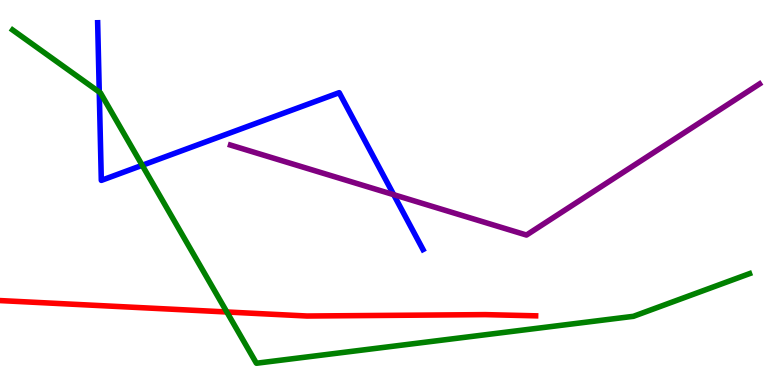[{'lines': ['blue', 'red'], 'intersections': []}, {'lines': ['green', 'red'], 'intersections': [{'x': 2.93, 'y': 1.9}]}, {'lines': ['purple', 'red'], 'intersections': []}, {'lines': ['blue', 'green'], 'intersections': [{'x': 1.28, 'y': 7.61}, {'x': 1.84, 'y': 5.71}]}, {'lines': ['blue', 'purple'], 'intersections': [{'x': 5.08, 'y': 4.94}]}, {'lines': ['green', 'purple'], 'intersections': []}]